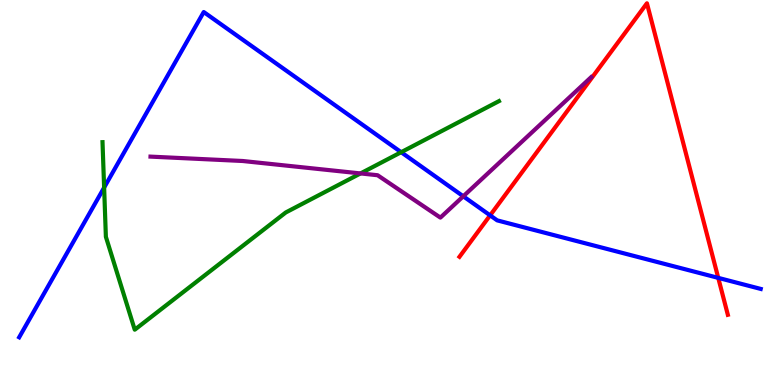[{'lines': ['blue', 'red'], 'intersections': [{'x': 6.32, 'y': 4.41}, {'x': 9.27, 'y': 2.78}]}, {'lines': ['green', 'red'], 'intersections': []}, {'lines': ['purple', 'red'], 'intersections': []}, {'lines': ['blue', 'green'], 'intersections': [{'x': 1.34, 'y': 5.13}, {'x': 5.18, 'y': 6.05}]}, {'lines': ['blue', 'purple'], 'intersections': [{'x': 5.98, 'y': 4.9}]}, {'lines': ['green', 'purple'], 'intersections': [{'x': 4.65, 'y': 5.5}]}]